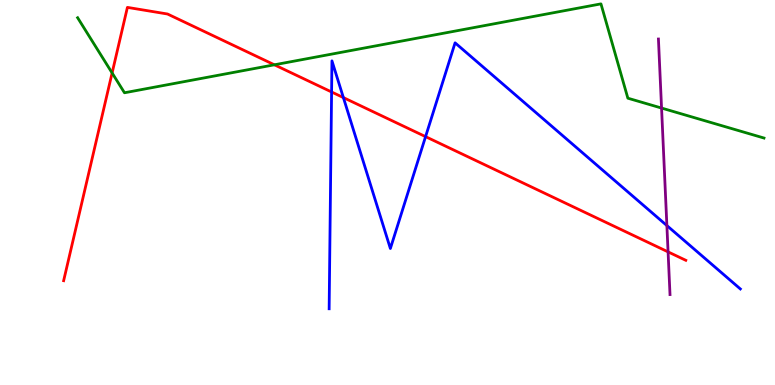[{'lines': ['blue', 'red'], 'intersections': [{'x': 4.28, 'y': 7.61}, {'x': 4.43, 'y': 7.47}, {'x': 5.49, 'y': 6.45}]}, {'lines': ['green', 'red'], 'intersections': [{'x': 1.45, 'y': 8.11}, {'x': 3.54, 'y': 8.32}]}, {'lines': ['purple', 'red'], 'intersections': [{'x': 8.62, 'y': 3.46}]}, {'lines': ['blue', 'green'], 'intersections': []}, {'lines': ['blue', 'purple'], 'intersections': [{'x': 8.6, 'y': 4.14}]}, {'lines': ['green', 'purple'], 'intersections': [{'x': 8.54, 'y': 7.19}]}]